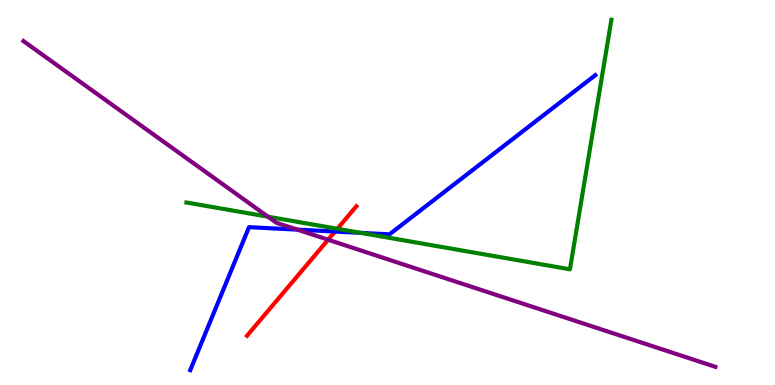[{'lines': ['blue', 'red'], 'intersections': [{'x': 4.32, 'y': 3.99}]}, {'lines': ['green', 'red'], 'intersections': [{'x': 4.35, 'y': 4.06}]}, {'lines': ['purple', 'red'], 'intersections': [{'x': 4.23, 'y': 3.77}]}, {'lines': ['blue', 'green'], 'intersections': [{'x': 4.66, 'y': 3.95}]}, {'lines': ['blue', 'purple'], 'intersections': [{'x': 3.84, 'y': 4.04}]}, {'lines': ['green', 'purple'], 'intersections': [{'x': 3.46, 'y': 4.37}]}]